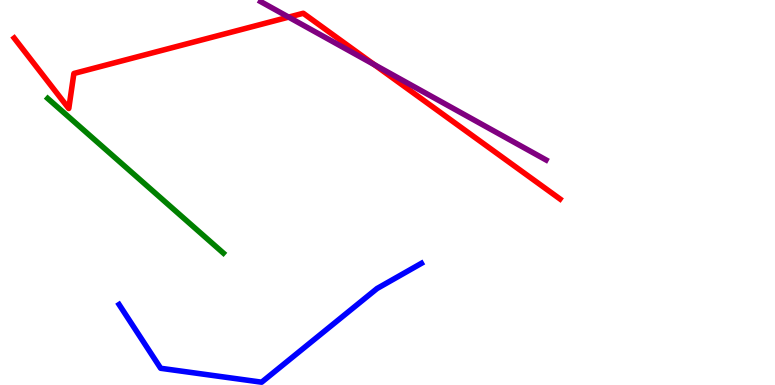[{'lines': ['blue', 'red'], 'intersections': []}, {'lines': ['green', 'red'], 'intersections': []}, {'lines': ['purple', 'red'], 'intersections': [{'x': 3.72, 'y': 9.56}, {'x': 4.83, 'y': 8.32}]}, {'lines': ['blue', 'green'], 'intersections': []}, {'lines': ['blue', 'purple'], 'intersections': []}, {'lines': ['green', 'purple'], 'intersections': []}]